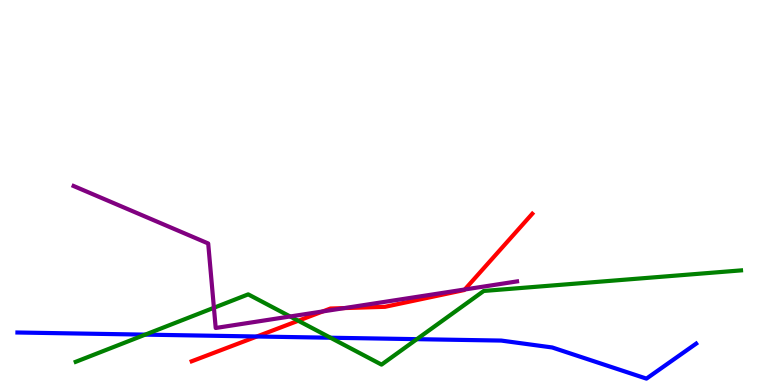[{'lines': ['blue', 'red'], 'intersections': [{'x': 3.31, 'y': 1.26}]}, {'lines': ['green', 'red'], 'intersections': [{'x': 3.85, 'y': 1.67}]}, {'lines': ['purple', 'red'], 'intersections': [{'x': 4.17, 'y': 1.91}, {'x': 4.44, 'y': 2.0}, {'x': 6.0, 'y': 2.48}]}, {'lines': ['blue', 'green'], 'intersections': [{'x': 1.87, 'y': 1.31}, {'x': 4.26, 'y': 1.23}, {'x': 5.38, 'y': 1.19}]}, {'lines': ['blue', 'purple'], 'intersections': []}, {'lines': ['green', 'purple'], 'intersections': [{'x': 2.76, 'y': 2.01}, {'x': 3.74, 'y': 1.78}]}]